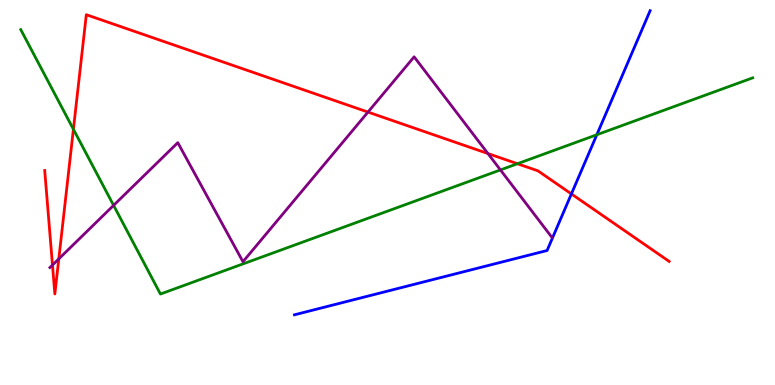[{'lines': ['blue', 'red'], 'intersections': [{'x': 7.37, 'y': 4.96}]}, {'lines': ['green', 'red'], 'intersections': [{'x': 0.947, 'y': 6.64}, {'x': 6.68, 'y': 5.75}]}, {'lines': ['purple', 'red'], 'intersections': [{'x': 0.677, 'y': 3.12}, {'x': 0.759, 'y': 3.28}, {'x': 4.75, 'y': 7.09}, {'x': 6.3, 'y': 6.01}]}, {'lines': ['blue', 'green'], 'intersections': [{'x': 7.7, 'y': 6.5}]}, {'lines': ['blue', 'purple'], 'intersections': []}, {'lines': ['green', 'purple'], 'intersections': [{'x': 1.47, 'y': 4.67}, {'x': 6.46, 'y': 5.59}]}]